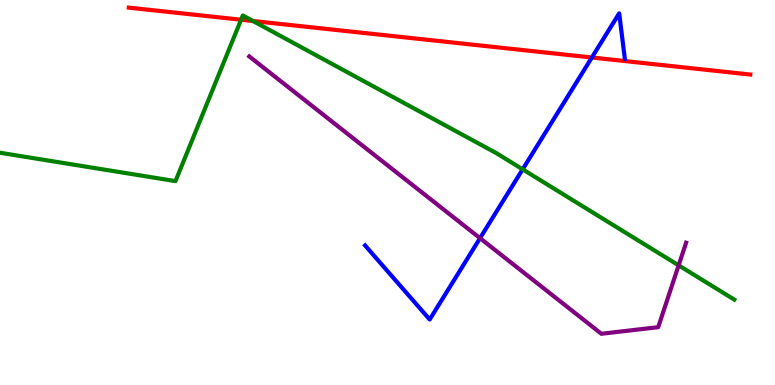[{'lines': ['blue', 'red'], 'intersections': [{'x': 7.64, 'y': 8.51}]}, {'lines': ['green', 'red'], 'intersections': [{'x': 3.11, 'y': 9.49}, {'x': 3.26, 'y': 9.45}]}, {'lines': ['purple', 'red'], 'intersections': []}, {'lines': ['blue', 'green'], 'intersections': [{'x': 6.74, 'y': 5.6}]}, {'lines': ['blue', 'purple'], 'intersections': [{'x': 6.19, 'y': 3.81}]}, {'lines': ['green', 'purple'], 'intersections': [{'x': 8.76, 'y': 3.11}]}]